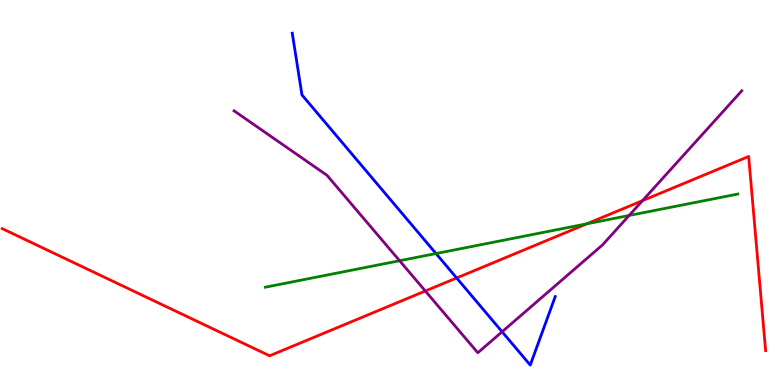[{'lines': ['blue', 'red'], 'intersections': [{'x': 5.89, 'y': 2.78}]}, {'lines': ['green', 'red'], 'intersections': [{'x': 7.57, 'y': 4.19}]}, {'lines': ['purple', 'red'], 'intersections': [{'x': 5.49, 'y': 2.44}, {'x': 8.29, 'y': 4.79}]}, {'lines': ['blue', 'green'], 'intersections': [{'x': 5.63, 'y': 3.41}]}, {'lines': ['blue', 'purple'], 'intersections': [{'x': 6.48, 'y': 1.38}]}, {'lines': ['green', 'purple'], 'intersections': [{'x': 5.16, 'y': 3.23}, {'x': 8.12, 'y': 4.4}]}]